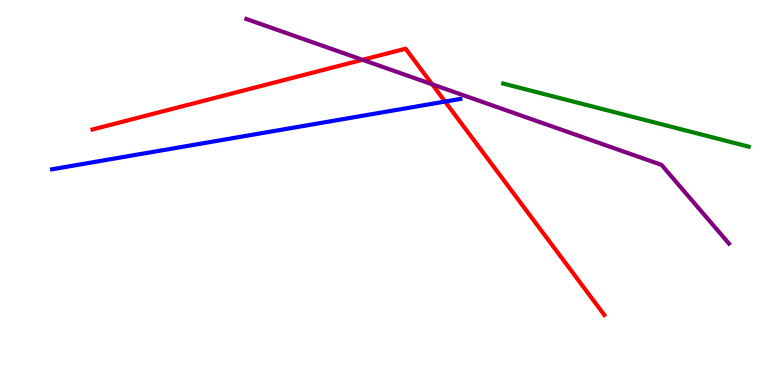[{'lines': ['blue', 'red'], 'intersections': [{'x': 5.74, 'y': 7.36}]}, {'lines': ['green', 'red'], 'intersections': []}, {'lines': ['purple', 'red'], 'intersections': [{'x': 4.68, 'y': 8.45}, {'x': 5.58, 'y': 7.81}]}, {'lines': ['blue', 'green'], 'intersections': []}, {'lines': ['blue', 'purple'], 'intersections': []}, {'lines': ['green', 'purple'], 'intersections': []}]